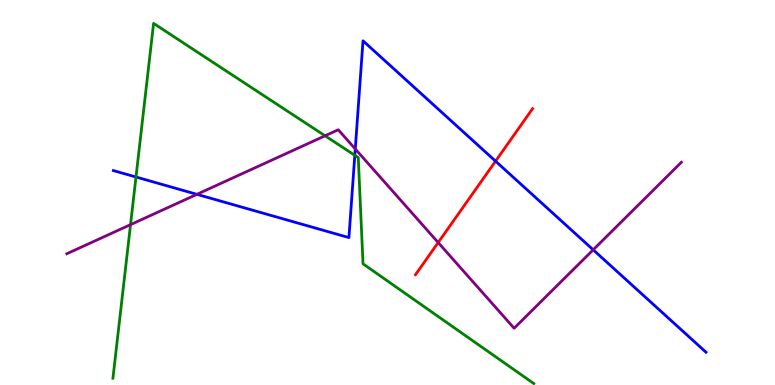[{'lines': ['blue', 'red'], 'intersections': [{'x': 6.39, 'y': 5.81}]}, {'lines': ['green', 'red'], 'intersections': []}, {'lines': ['purple', 'red'], 'intersections': [{'x': 5.65, 'y': 3.7}]}, {'lines': ['blue', 'green'], 'intersections': [{'x': 1.75, 'y': 5.4}, {'x': 4.58, 'y': 5.97}]}, {'lines': ['blue', 'purple'], 'intersections': [{'x': 2.54, 'y': 4.95}, {'x': 4.58, 'y': 6.13}, {'x': 7.65, 'y': 3.51}]}, {'lines': ['green', 'purple'], 'intersections': [{'x': 1.68, 'y': 4.16}, {'x': 4.19, 'y': 6.47}]}]